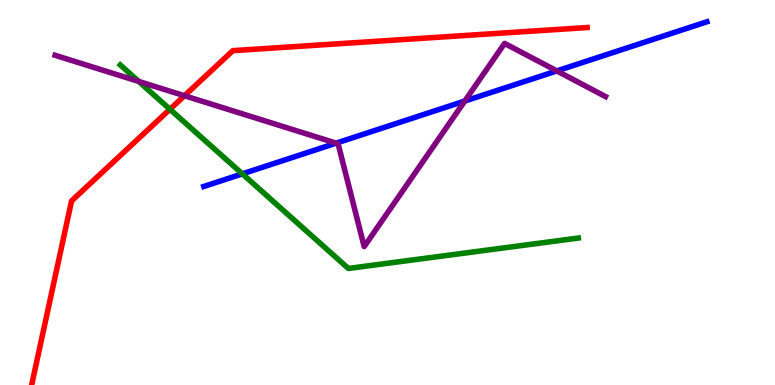[{'lines': ['blue', 'red'], 'intersections': []}, {'lines': ['green', 'red'], 'intersections': [{'x': 2.19, 'y': 7.16}]}, {'lines': ['purple', 'red'], 'intersections': [{'x': 2.38, 'y': 7.51}]}, {'lines': ['blue', 'green'], 'intersections': [{'x': 3.13, 'y': 5.48}]}, {'lines': ['blue', 'purple'], 'intersections': [{'x': 4.34, 'y': 6.28}, {'x': 6.0, 'y': 7.38}, {'x': 7.18, 'y': 8.16}]}, {'lines': ['green', 'purple'], 'intersections': [{'x': 1.79, 'y': 7.88}]}]